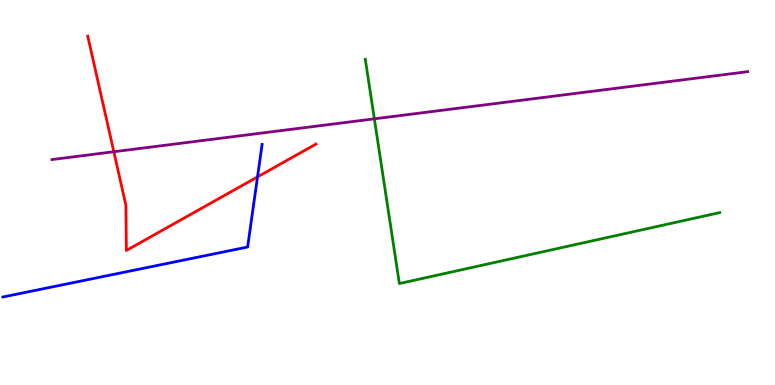[{'lines': ['blue', 'red'], 'intersections': [{'x': 3.32, 'y': 5.41}]}, {'lines': ['green', 'red'], 'intersections': []}, {'lines': ['purple', 'red'], 'intersections': [{'x': 1.47, 'y': 6.06}]}, {'lines': ['blue', 'green'], 'intersections': []}, {'lines': ['blue', 'purple'], 'intersections': []}, {'lines': ['green', 'purple'], 'intersections': [{'x': 4.83, 'y': 6.91}]}]